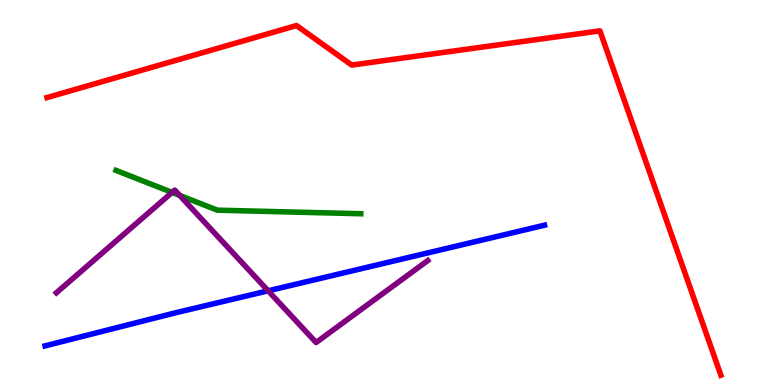[{'lines': ['blue', 'red'], 'intersections': []}, {'lines': ['green', 'red'], 'intersections': []}, {'lines': ['purple', 'red'], 'intersections': []}, {'lines': ['blue', 'green'], 'intersections': []}, {'lines': ['blue', 'purple'], 'intersections': [{'x': 3.46, 'y': 2.45}]}, {'lines': ['green', 'purple'], 'intersections': [{'x': 2.22, 'y': 5.0}, {'x': 2.32, 'y': 4.93}]}]